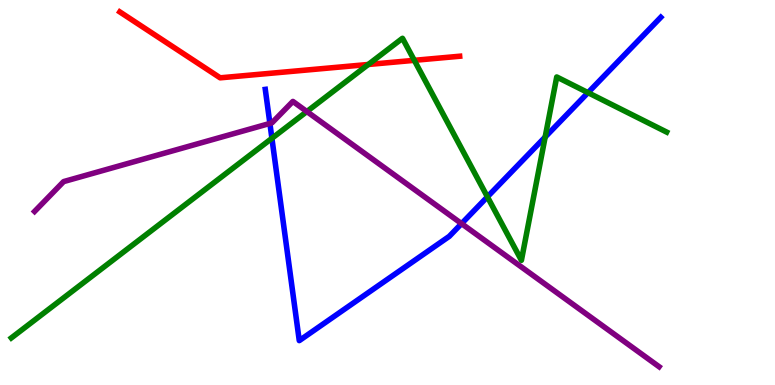[{'lines': ['blue', 'red'], 'intersections': []}, {'lines': ['green', 'red'], 'intersections': [{'x': 4.75, 'y': 8.33}, {'x': 5.35, 'y': 8.43}]}, {'lines': ['purple', 'red'], 'intersections': []}, {'lines': ['blue', 'green'], 'intersections': [{'x': 3.51, 'y': 6.41}, {'x': 6.29, 'y': 4.89}, {'x': 7.03, 'y': 6.44}, {'x': 7.59, 'y': 7.59}]}, {'lines': ['blue', 'purple'], 'intersections': [{'x': 3.48, 'y': 6.79}, {'x': 5.96, 'y': 4.19}]}, {'lines': ['green', 'purple'], 'intersections': [{'x': 3.96, 'y': 7.1}]}]